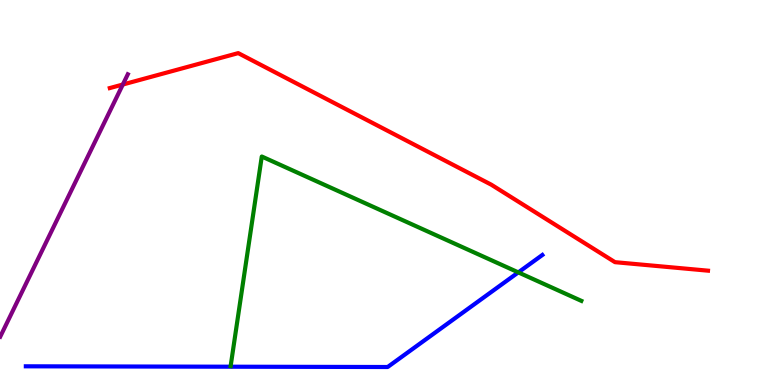[{'lines': ['blue', 'red'], 'intersections': []}, {'lines': ['green', 'red'], 'intersections': []}, {'lines': ['purple', 'red'], 'intersections': [{'x': 1.58, 'y': 7.8}]}, {'lines': ['blue', 'green'], 'intersections': [{'x': 6.69, 'y': 2.92}]}, {'lines': ['blue', 'purple'], 'intersections': []}, {'lines': ['green', 'purple'], 'intersections': []}]